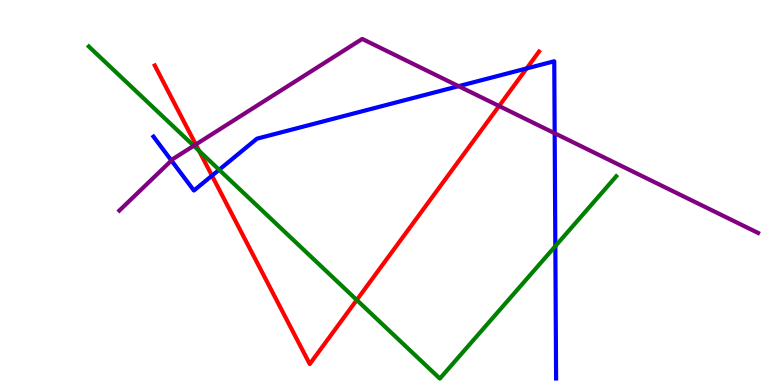[{'lines': ['blue', 'red'], 'intersections': [{'x': 2.74, 'y': 5.44}, {'x': 6.8, 'y': 8.22}]}, {'lines': ['green', 'red'], 'intersections': [{'x': 2.57, 'y': 6.08}, {'x': 4.6, 'y': 2.21}]}, {'lines': ['purple', 'red'], 'intersections': [{'x': 2.53, 'y': 6.25}, {'x': 6.44, 'y': 7.25}]}, {'lines': ['blue', 'green'], 'intersections': [{'x': 2.83, 'y': 5.59}, {'x': 7.17, 'y': 3.61}]}, {'lines': ['blue', 'purple'], 'intersections': [{'x': 2.21, 'y': 5.83}, {'x': 5.92, 'y': 7.76}, {'x': 7.16, 'y': 6.54}]}, {'lines': ['green', 'purple'], 'intersections': [{'x': 2.5, 'y': 6.21}]}]